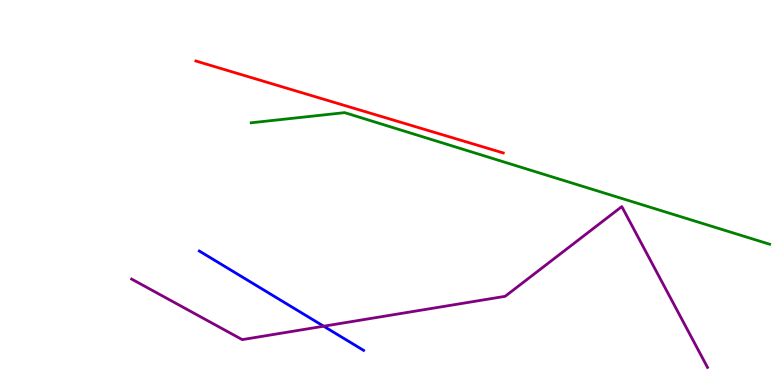[{'lines': ['blue', 'red'], 'intersections': []}, {'lines': ['green', 'red'], 'intersections': []}, {'lines': ['purple', 'red'], 'intersections': []}, {'lines': ['blue', 'green'], 'intersections': []}, {'lines': ['blue', 'purple'], 'intersections': [{'x': 4.18, 'y': 1.53}]}, {'lines': ['green', 'purple'], 'intersections': []}]